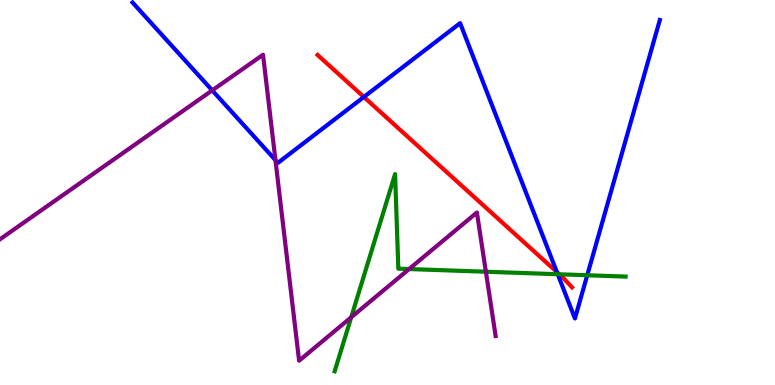[{'lines': ['blue', 'red'], 'intersections': [{'x': 4.7, 'y': 7.48}, {'x': 7.19, 'y': 2.93}]}, {'lines': ['green', 'red'], 'intersections': [{'x': 7.22, 'y': 2.88}]}, {'lines': ['purple', 'red'], 'intersections': []}, {'lines': ['blue', 'green'], 'intersections': [{'x': 7.2, 'y': 2.88}, {'x': 7.58, 'y': 2.85}]}, {'lines': ['blue', 'purple'], 'intersections': [{'x': 2.74, 'y': 7.65}, {'x': 3.55, 'y': 5.84}]}, {'lines': ['green', 'purple'], 'intersections': [{'x': 4.53, 'y': 1.76}, {'x': 5.28, 'y': 3.01}, {'x': 6.27, 'y': 2.94}]}]